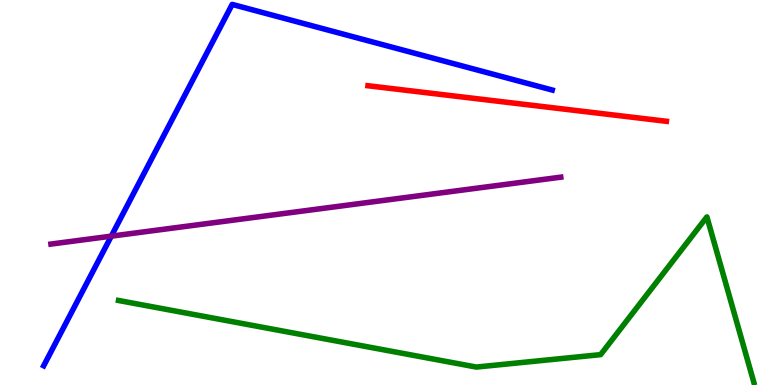[{'lines': ['blue', 'red'], 'intersections': []}, {'lines': ['green', 'red'], 'intersections': []}, {'lines': ['purple', 'red'], 'intersections': []}, {'lines': ['blue', 'green'], 'intersections': []}, {'lines': ['blue', 'purple'], 'intersections': [{'x': 1.44, 'y': 3.87}]}, {'lines': ['green', 'purple'], 'intersections': []}]